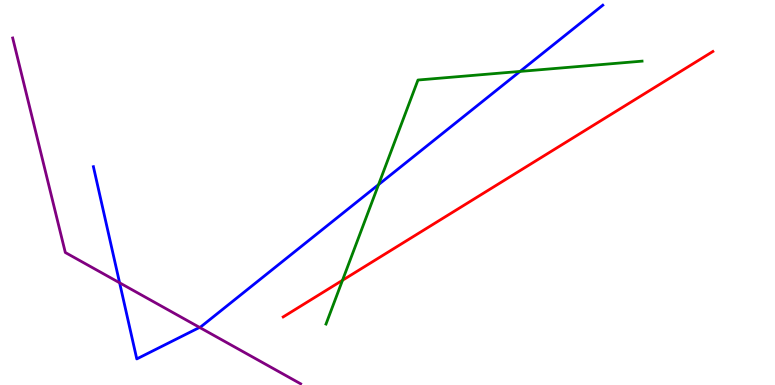[{'lines': ['blue', 'red'], 'intersections': []}, {'lines': ['green', 'red'], 'intersections': [{'x': 4.42, 'y': 2.72}]}, {'lines': ['purple', 'red'], 'intersections': []}, {'lines': ['blue', 'green'], 'intersections': [{'x': 4.88, 'y': 5.2}, {'x': 6.71, 'y': 8.14}]}, {'lines': ['blue', 'purple'], 'intersections': [{'x': 1.54, 'y': 2.65}, {'x': 2.58, 'y': 1.5}]}, {'lines': ['green', 'purple'], 'intersections': []}]